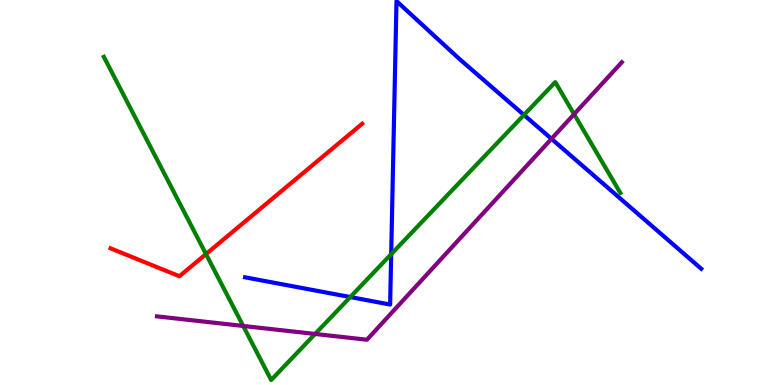[{'lines': ['blue', 'red'], 'intersections': []}, {'lines': ['green', 'red'], 'intersections': [{'x': 2.66, 'y': 3.4}]}, {'lines': ['purple', 'red'], 'intersections': []}, {'lines': ['blue', 'green'], 'intersections': [{'x': 4.52, 'y': 2.28}, {'x': 5.05, 'y': 3.4}, {'x': 6.76, 'y': 7.01}]}, {'lines': ['blue', 'purple'], 'intersections': [{'x': 7.12, 'y': 6.39}]}, {'lines': ['green', 'purple'], 'intersections': [{'x': 3.14, 'y': 1.53}, {'x': 4.07, 'y': 1.33}, {'x': 7.41, 'y': 7.03}]}]